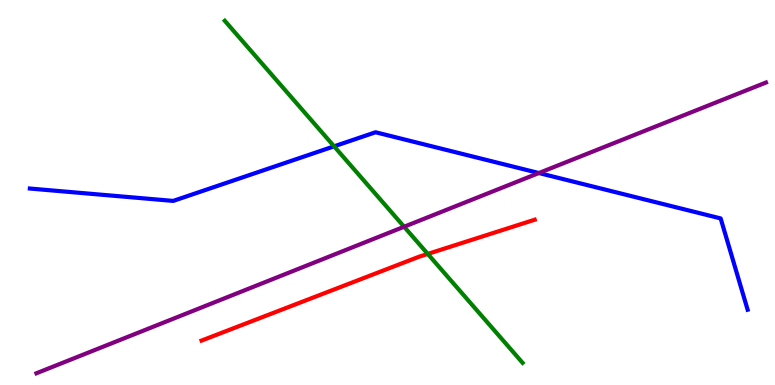[{'lines': ['blue', 'red'], 'intersections': []}, {'lines': ['green', 'red'], 'intersections': [{'x': 5.52, 'y': 3.4}]}, {'lines': ['purple', 'red'], 'intersections': []}, {'lines': ['blue', 'green'], 'intersections': [{'x': 4.31, 'y': 6.2}]}, {'lines': ['blue', 'purple'], 'intersections': [{'x': 6.95, 'y': 5.51}]}, {'lines': ['green', 'purple'], 'intersections': [{'x': 5.21, 'y': 4.11}]}]